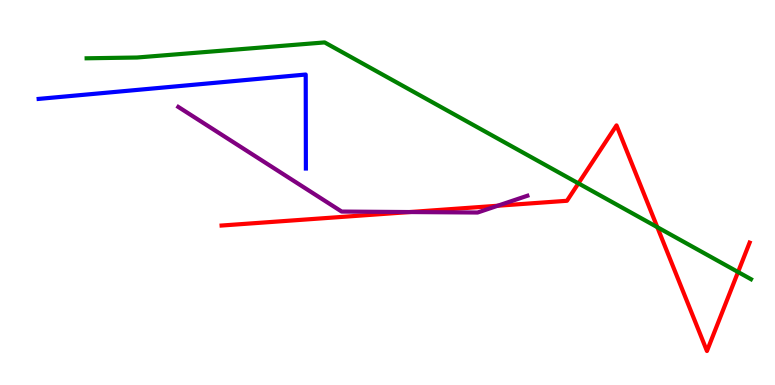[{'lines': ['blue', 'red'], 'intersections': []}, {'lines': ['green', 'red'], 'intersections': [{'x': 7.46, 'y': 5.24}, {'x': 8.48, 'y': 4.1}, {'x': 9.52, 'y': 2.93}]}, {'lines': ['purple', 'red'], 'intersections': [{'x': 5.29, 'y': 4.49}, {'x': 6.42, 'y': 4.66}]}, {'lines': ['blue', 'green'], 'intersections': []}, {'lines': ['blue', 'purple'], 'intersections': []}, {'lines': ['green', 'purple'], 'intersections': []}]